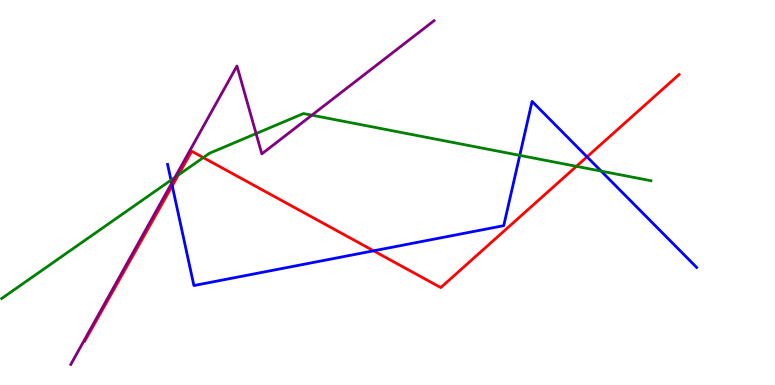[{'lines': ['blue', 'red'], 'intersections': [{'x': 2.22, 'y': 5.17}, {'x': 4.82, 'y': 3.49}, {'x': 7.57, 'y': 5.93}]}, {'lines': ['green', 'red'], 'intersections': [{'x': 2.3, 'y': 5.45}, {'x': 2.62, 'y': 5.91}, {'x': 7.44, 'y': 5.68}]}, {'lines': ['purple', 'red'], 'intersections': []}, {'lines': ['blue', 'green'], 'intersections': [{'x': 2.21, 'y': 5.32}, {'x': 6.71, 'y': 5.96}, {'x': 7.76, 'y': 5.56}]}, {'lines': ['blue', 'purple'], 'intersections': [{'x': 2.22, 'y': 5.24}]}, {'lines': ['green', 'purple'], 'intersections': [{'x': 2.26, 'y': 5.39}, {'x': 3.3, 'y': 6.53}, {'x': 4.02, 'y': 7.01}]}]